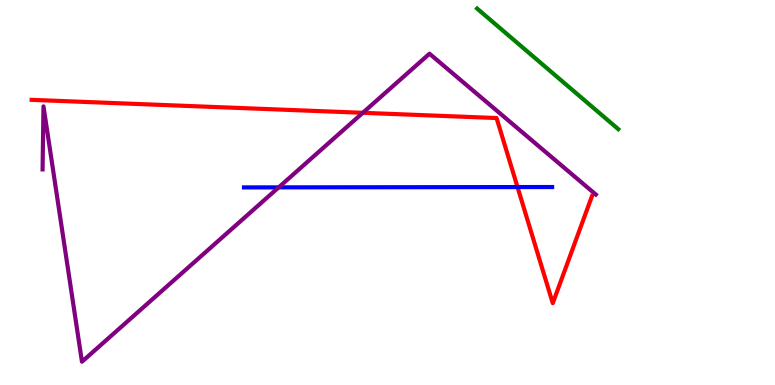[{'lines': ['blue', 'red'], 'intersections': [{'x': 6.68, 'y': 5.14}]}, {'lines': ['green', 'red'], 'intersections': []}, {'lines': ['purple', 'red'], 'intersections': [{'x': 4.68, 'y': 7.07}]}, {'lines': ['blue', 'green'], 'intersections': []}, {'lines': ['blue', 'purple'], 'intersections': [{'x': 3.6, 'y': 5.13}]}, {'lines': ['green', 'purple'], 'intersections': []}]